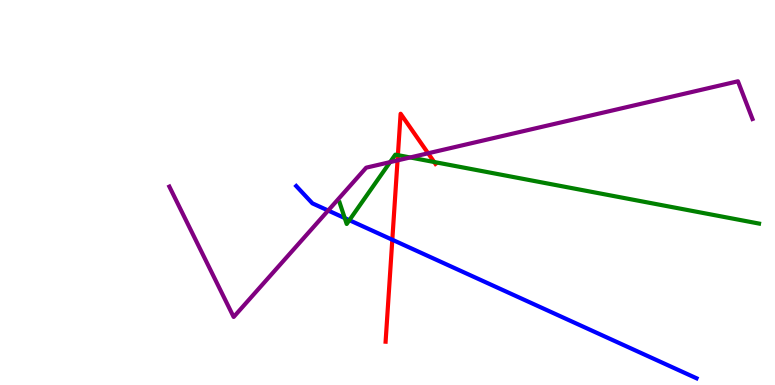[{'lines': ['blue', 'red'], 'intersections': [{'x': 5.06, 'y': 3.77}]}, {'lines': ['green', 'red'], 'intersections': [{'x': 5.13, 'y': 5.97}, {'x': 5.6, 'y': 5.79}]}, {'lines': ['purple', 'red'], 'intersections': [{'x': 5.13, 'y': 5.83}, {'x': 5.52, 'y': 6.02}]}, {'lines': ['blue', 'green'], 'intersections': [{'x': 4.45, 'y': 4.34}, {'x': 4.51, 'y': 4.28}]}, {'lines': ['blue', 'purple'], 'intersections': [{'x': 4.23, 'y': 4.53}]}, {'lines': ['green', 'purple'], 'intersections': [{'x': 5.03, 'y': 5.79}, {'x': 5.29, 'y': 5.91}]}]